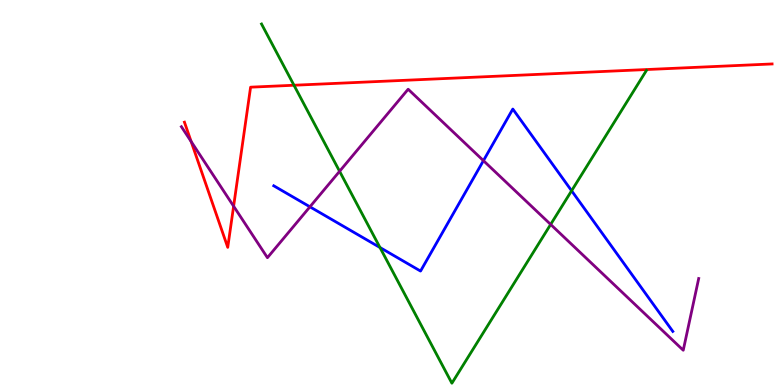[{'lines': ['blue', 'red'], 'intersections': []}, {'lines': ['green', 'red'], 'intersections': [{'x': 3.79, 'y': 7.79}]}, {'lines': ['purple', 'red'], 'intersections': [{'x': 2.47, 'y': 6.32}, {'x': 3.01, 'y': 4.64}]}, {'lines': ['blue', 'green'], 'intersections': [{'x': 4.9, 'y': 3.57}, {'x': 7.38, 'y': 5.05}]}, {'lines': ['blue', 'purple'], 'intersections': [{'x': 4.0, 'y': 4.63}, {'x': 6.24, 'y': 5.83}]}, {'lines': ['green', 'purple'], 'intersections': [{'x': 4.38, 'y': 5.55}, {'x': 7.11, 'y': 4.17}]}]